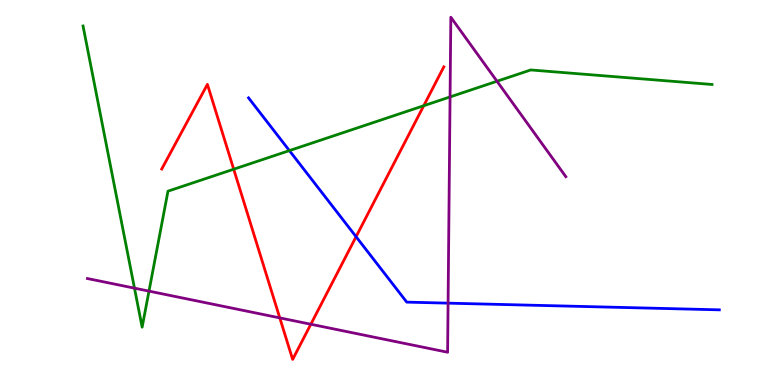[{'lines': ['blue', 'red'], 'intersections': [{'x': 4.59, 'y': 3.85}]}, {'lines': ['green', 'red'], 'intersections': [{'x': 3.02, 'y': 5.6}, {'x': 5.47, 'y': 7.25}]}, {'lines': ['purple', 'red'], 'intersections': [{'x': 3.61, 'y': 1.74}, {'x': 4.01, 'y': 1.58}]}, {'lines': ['blue', 'green'], 'intersections': [{'x': 3.73, 'y': 6.09}]}, {'lines': ['blue', 'purple'], 'intersections': [{'x': 5.78, 'y': 2.13}]}, {'lines': ['green', 'purple'], 'intersections': [{'x': 1.74, 'y': 2.52}, {'x': 1.92, 'y': 2.44}, {'x': 5.81, 'y': 7.48}, {'x': 6.41, 'y': 7.89}]}]